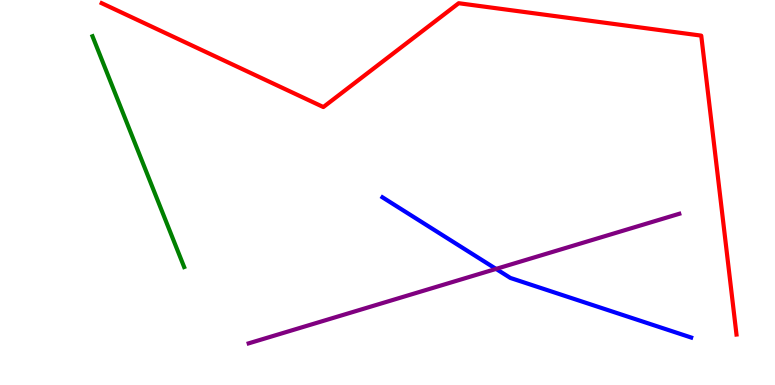[{'lines': ['blue', 'red'], 'intersections': []}, {'lines': ['green', 'red'], 'intersections': []}, {'lines': ['purple', 'red'], 'intersections': []}, {'lines': ['blue', 'green'], 'intersections': []}, {'lines': ['blue', 'purple'], 'intersections': [{'x': 6.4, 'y': 3.02}]}, {'lines': ['green', 'purple'], 'intersections': []}]